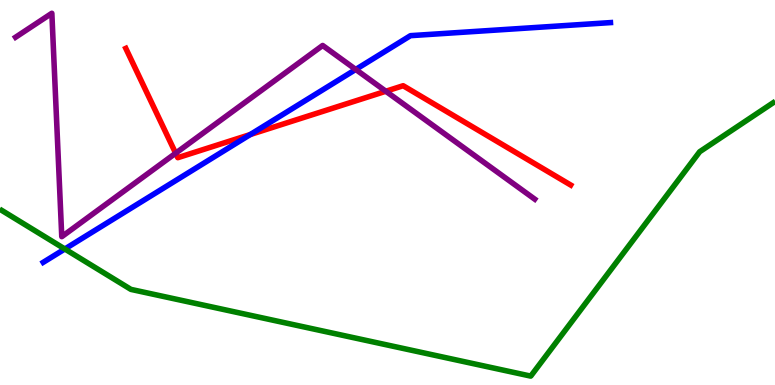[{'lines': ['blue', 'red'], 'intersections': [{'x': 3.23, 'y': 6.51}]}, {'lines': ['green', 'red'], 'intersections': []}, {'lines': ['purple', 'red'], 'intersections': [{'x': 2.27, 'y': 6.02}, {'x': 4.98, 'y': 7.63}]}, {'lines': ['blue', 'green'], 'intersections': [{'x': 0.837, 'y': 3.53}]}, {'lines': ['blue', 'purple'], 'intersections': [{'x': 4.59, 'y': 8.2}]}, {'lines': ['green', 'purple'], 'intersections': []}]